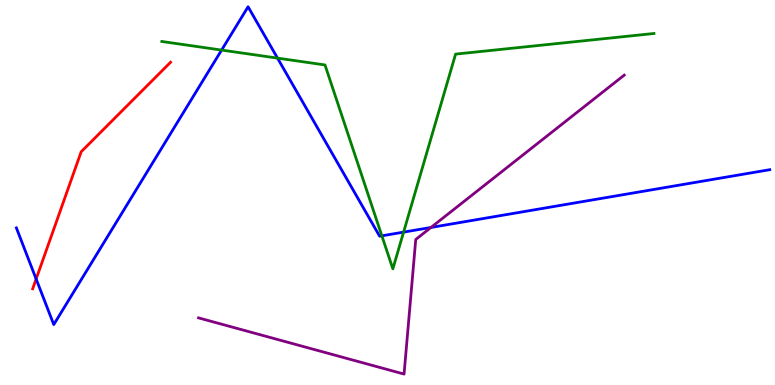[{'lines': ['blue', 'red'], 'intersections': [{'x': 0.466, 'y': 2.75}]}, {'lines': ['green', 'red'], 'intersections': []}, {'lines': ['purple', 'red'], 'intersections': []}, {'lines': ['blue', 'green'], 'intersections': [{'x': 2.86, 'y': 8.7}, {'x': 3.58, 'y': 8.49}, {'x': 4.93, 'y': 3.87}, {'x': 5.21, 'y': 3.97}]}, {'lines': ['blue', 'purple'], 'intersections': [{'x': 5.56, 'y': 4.09}]}, {'lines': ['green', 'purple'], 'intersections': []}]